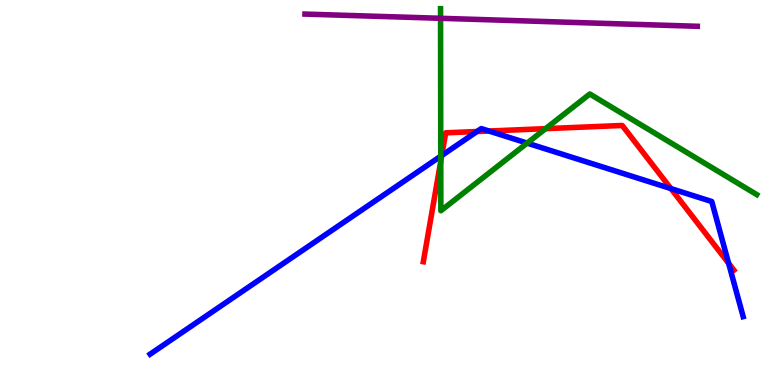[{'lines': ['blue', 'red'], 'intersections': [{'x': 5.7, 'y': 5.96}, {'x': 6.15, 'y': 6.58}, {'x': 6.31, 'y': 6.6}, {'x': 8.66, 'y': 5.1}, {'x': 9.4, 'y': 3.16}]}, {'lines': ['green', 'red'], 'intersections': [{'x': 5.69, 'y': 5.81}, {'x': 7.04, 'y': 6.66}]}, {'lines': ['purple', 'red'], 'intersections': []}, {'lines': ['blue', 'green'], 'intersections': [{'x': 5.69, 'y': 5.94}, {'x': 6.8, 'y': 6.28}]}, {'lines': ['blue', 'purple'], 'intersections': []}, {'lines': ['green', 'purple'], 'intersections': [{'x': 5.68, 'y': 9.52}]}]